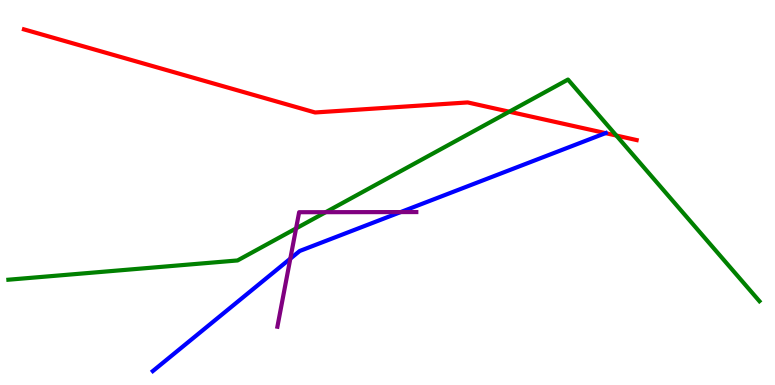[{'lines': ['blue', 'red'], 'intersections': [{'x': 7.81, 'y': 6.54}]}, {'lines': ['green', 'red'], 'intersections': [{'x': 6.57, 'y': 7.1}, {'x': 7.95, 'y': 6.48}]}, {'lines': ['purple', 'red'], 'intersections': []}, {'lines': ['blue', 'green'], 'intersections': []}, {'lines': ['blue', 'purple'], 'intersections': [{'x': 3.75, 'y': 3.28}, {'x': 5.17, 'y': 4.49}]}, {'lines': ['green', 'purple'], 'intersections': [{'x': 3.82, 'y': 4.07}, {'x': 4.2, 'y': 4.49}]}]